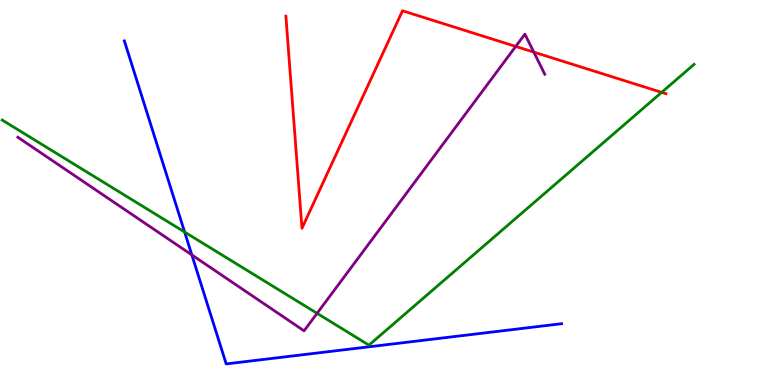[{'lines': ['blue', 'red'], 'intersections': []}, {'lines': ['green', 'red'], 'intersections': [{'x': 8.54, 'y': 7.6}]}, {'lines': ['purple', 'red'], 'intersections': [{'x': 6.65, 'y': 8.79}, {'x': 6.89, 'y': 8.65}]}, {'lines': ['blue', 'green'], 'intersections': [{'x': 2.38, 'y': 3.97}]}, {'lines': ['blue', 'purple'], 'intersections': [{'x': 2.48, 'y': 3.38}]}, {'lines': ['green', 'purple'], 'intersections': [{'x': 4.09, 'y': 1.86}]}]